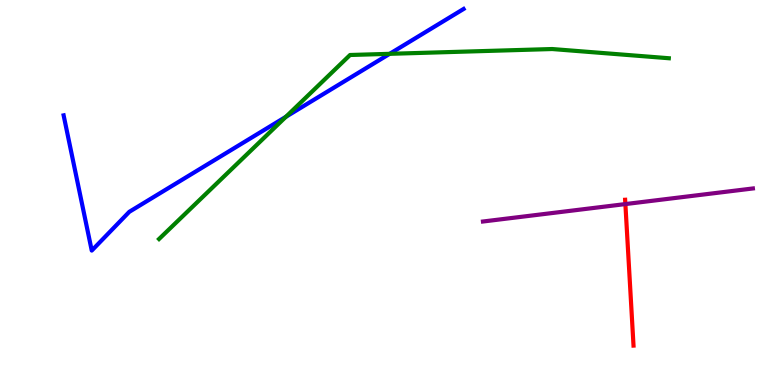[{'lines': ['blue', 'red'], 'intersections': []}, {'lines': ['green', 'red'], 'intersections': []}, {'lines': ['purple', 'red'], 'intersections': [{'x': 8.07, 'y': 4.7}]}, {'lines': ['blue', 'green'], 'intersections': [{'x': 3.69, 'y': 6.97}, {'x': 5.03, 'y': 8.6}]}, {'lines': ['blue', 'purple'], 'intersections': []}, {'lines': ['green', 'purple'], 'intersections': []}]